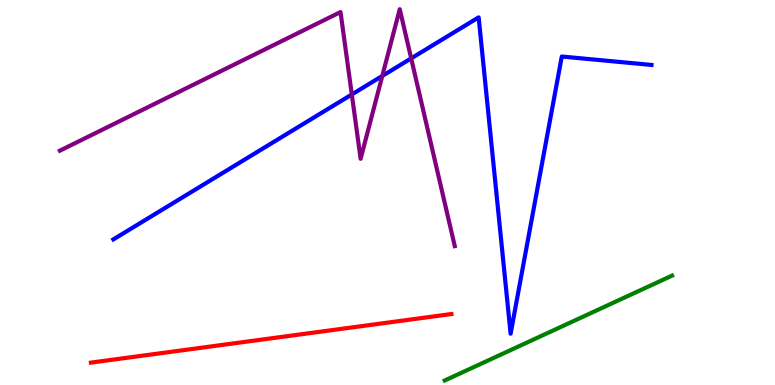[{'lines': ['blue', 'red'], 'intersections': []}, {'lines': ['green', 'red'], 'intersections': []}, {'lines': ['purple', 'red'], 'intersections': []}, {'lines': ['blue', 'green'], 'intersections': []}, {'lines': ['blue', 'purple'], 'intersections': [{'x': 4.54, 'y': 7.55}, {'x': 4.93, 'y': 8.03}, {'x': 5.31, 'y': 8.48}]}, {'lines': ['green', 'purple'], 'intersections': []}]